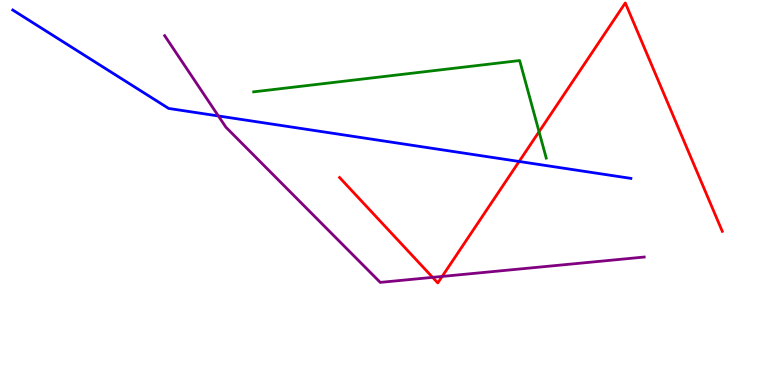[{'lines': ['blue', 'red'], 'intersections': [{'x': 6.7, 'y': 5.81}]}, {'lines': ['green', 'red'], 'intersections': [{'x': 6.96, 'y': 6.58}]}, {'lines': ['purple', 'red'], 'intersections': [{'x': 5.58, 'y': 2.8}, {'x': 5.71, 'y': 2.82}]}, {'lines': ['blue', 'green'], 'intersections': []}, {'lines': ['blue', 'purple'], 'intersections': [{'x': 2.82, 'y': 6.99}]}, {'lines': ['green', 'purple'], 'intersections': []}]